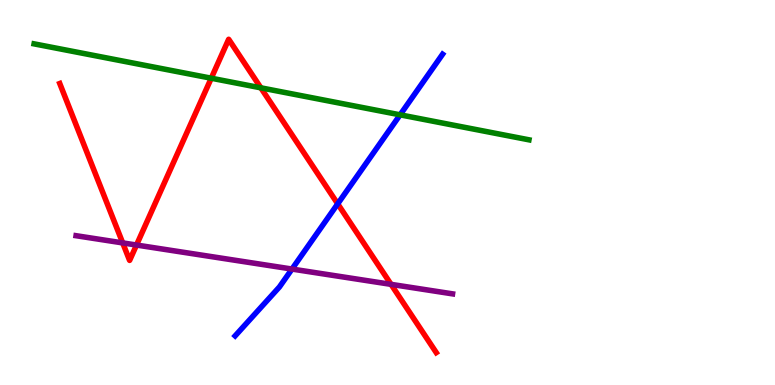[{'lines': ['blue', 'red'], 'intersections': [{'x': 4.36, 'y': 4.71}]}, {'lines': ['green', 'red'], 'intersections': [{'x': 2.73, 'y': 7.97}, {'x': 3.37, 'y': 7.72}]}, {'lines': ['purple', 'red'], 'intersections': [{'x': 1.58, 'y': 3.69}, {'x': 1.76, 'y': 3.64}, {'x': 5.05, 'y': 2.61}]}, {'lines': ['blue', 'green'], 'intersections': [{'x': 5.16, 'y': 7.02}]}, {'lines': ['blue', 'purple'], 'intersections': [{'x': 3.77, 'y': 3.01}]}, {'lines': ['green', 'purple'], 'intersections': []}]